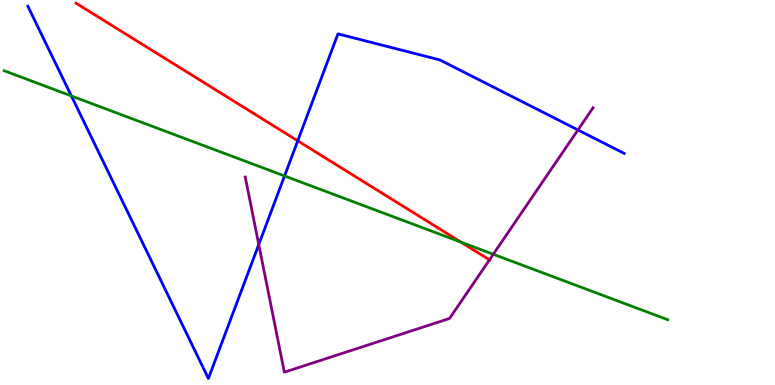[{'lines': ['blue', 'red'], 'intersections': [{'x': 3.84, 'y': 6.34}]}, {'lines': ['green', 'red'], 'intersections': [{'x': 5.95, 'y': 3.71}]}, {'lines': ['purple', 'red'], 'intersections': [{'x': 6.32, 'y': 3.25}]}, {'lines': ['blue', 'green'], 'intersections': [{'x': 0.921, 'y': 7.51}, {'x': 3.67, 'y': 5.43}]}, {'lines': ['blue', 'purple'], 'intersections': [{'x': 3.34, 'y': 3.65}, {'x': 7.46, 'y': 6.62}]}, {'lines': ['green', 'purple'], 'intersections': [{'x': 6.36, 'y': 3.4}]}]